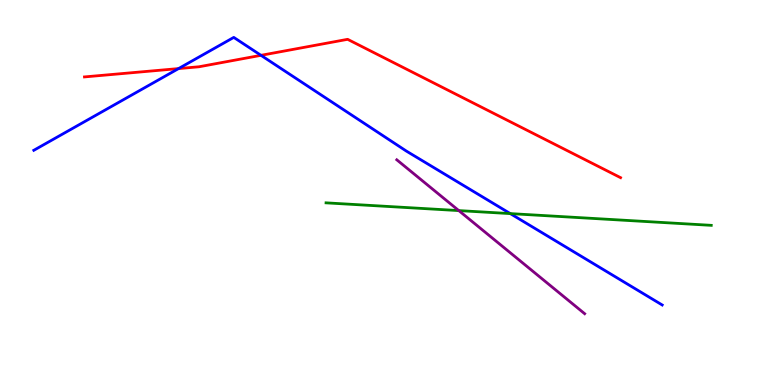[{'lines': ['blue', 'red'], 'intersections': [{'x': 2.3, 'y': 8.22}, {'x': 3.37, 'y': 8.56}]}, {'lines': ['green', 'red'], 'intersections': []}, {'lines': ['purple', 'red'], 'intersections': []}, {'lines': ['blue', 'green'], 'intersections': [{'x': 6.58, 'y': 4.45}]}, {'lines': ['blue', 'purple'], 'intersections': []}, {'lines': ['green', 'purple'], 'intersections': [{'x': 5.92, 'y': 4.53}]}]